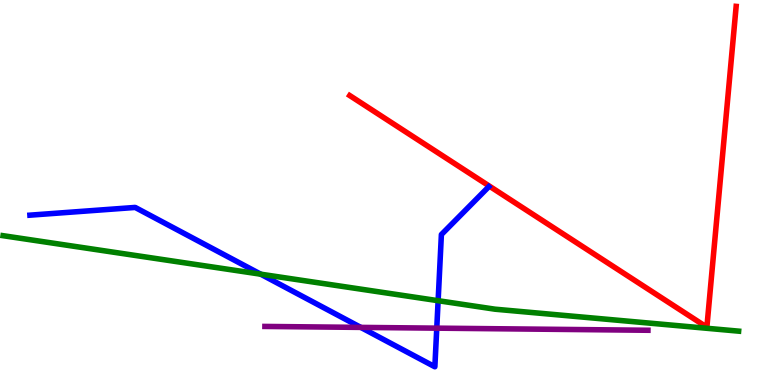[{'lines': ['blue', 'red'], 'intersections': []}, {'lines': ['green', 'red'], 'intersections': []}, {'lines': ['purple', 'red'], 'intersections': []}, {'lines': ['blue', 'green'], 'intersections': [{'x': 3.36, 'y': 2.88}, {'x': 5.65, 'y': 2.19}]}, {'lines': ['blue', 'purple'], 'intersections': [{'x': 4.66, 'y': 1.5}, {'x': 5.64, 'y': 1.48}]}, {'lines': ['green', 'purple'], 'intersections': []}]